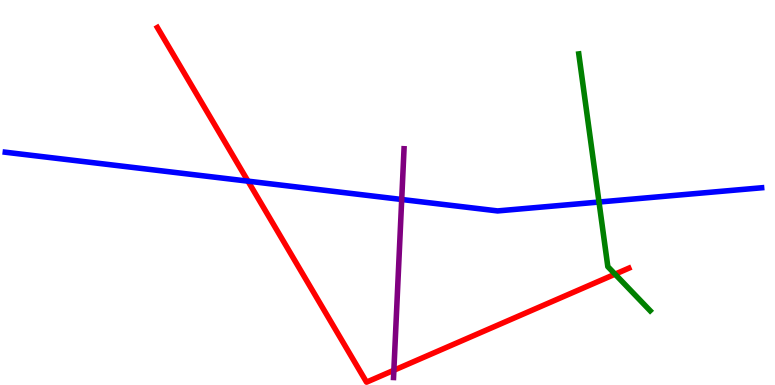[{'lines': ['blue', 'red'], 'intersections': [{'x': 3.2, 'y': 5.29}]}, {'lines': ['green', 'red'], 'intersections': [{'x': 7.94, 'y': 2.88}]}, {'lines': ['purple', 'red'], 'intersections': [{'x': 5.08, 'y': 0.383}]}, {'lines': ['blue', 'green'], 'intersections': [{'x': 7.73, 'y': 4.75}]}, {'lines': ['blue', 'purple'], 'intersections': [{'x': 5.18, 'y': 4.82}]}, {'lines': ['green', 'purple'], 'intersections': []}]